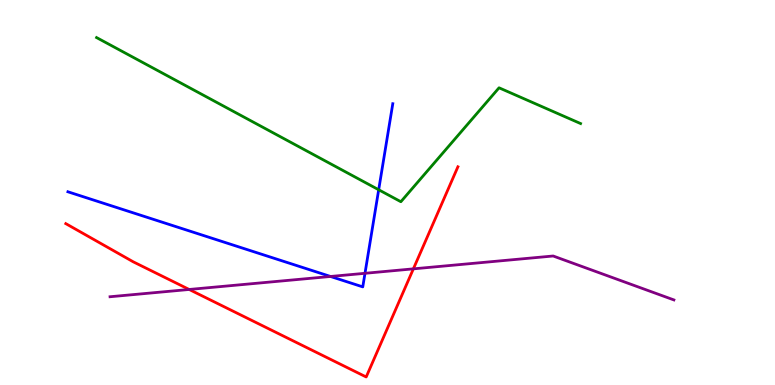[{'lines': ['blue', 'red'], 'intersections': []}, {'lines': ['green', 'red'], 'intersections': []}, {'lines': ['purple', 'red'], 'intersections': [{'x': 2.44, 'y': 2.48}, {'x': 5.33, 'y': 3.02}]}, {'lines': ['blue', 'green'], 'intersections': [{'x': 4.89, 'y': 5.07}]}, {'lines': ['blue', 'purple'], 'intersections': [{'x': 4.26, 'y': 2.82}, {'x': 4.71, 'y': 2.9}]}, {'lines': ['green', 'purple'], 'intersections': []}]